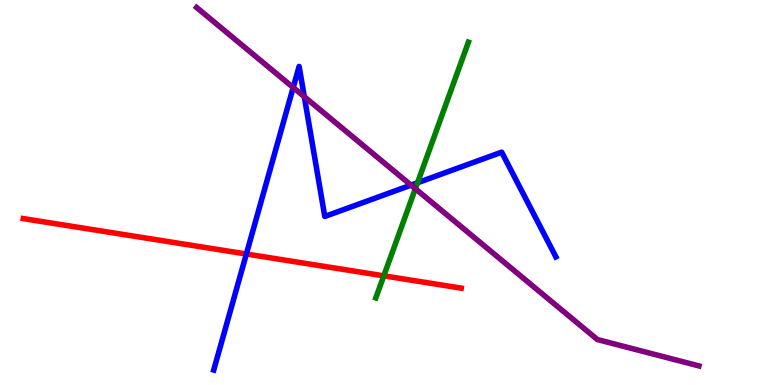[{'lines': ['blue', 'red'], 'intersections': [{'x': 3.18, 'y': 3.4}]}, {'lines': ['green', 'red'], 'intersections': [{'x': 4.95, 'y': 2.84}]}, {'lines': ['purple', 'red'], 'intersections': []}, {'lines': ['blue', 'green'], 'intersections': [{'x': 5.39, 'y': 5.25}]}, {'lines': ['blue', 'purple'], 'intersections': [{'x': 3.78, 'y': 7.73}, {'x': 3.93, 'y': 7.49}, {'x': 5.3, 'y': 5.19}]}, {'lines': ['green', 'purple'], 'intersections': [{'x': 5.36, 'y': 5.1}]}]